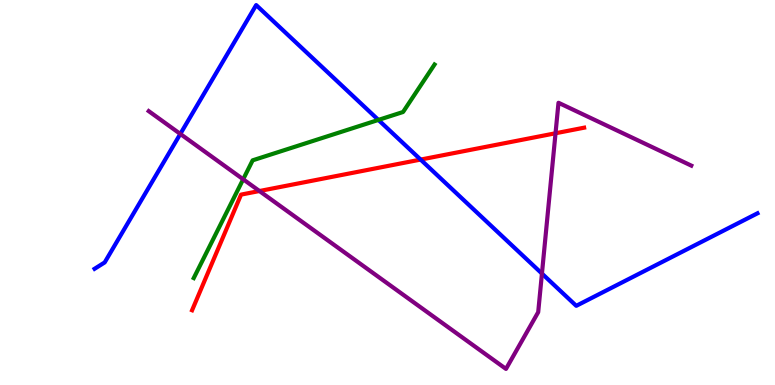[{'lines': ['blue', 'red'], 'intersections': [{'x': 5.43, 'y': 5.86}]}, {'lines': ['green', 'red'], 'intersections': []}, {'lines': ['purple', 'red'], 'intersections': [{'x': 3.35, 'y': 5.04}, {'x': 7.17, 'y': 6.54}]}, {'lines': ['blue', 'green'], 'intersections': [{'x': 4.88, 'y': 6.89}]}, {'lines': ['blue', 'purple'], 'intersections': [{'x': 2.33, 'y': 6.52}, {'x': 6.99, 'y': 2.89}]}, {'lines': ['green', 'purple'], 'intersections': [{'x': 3.14, 'y': 5.34}]}]